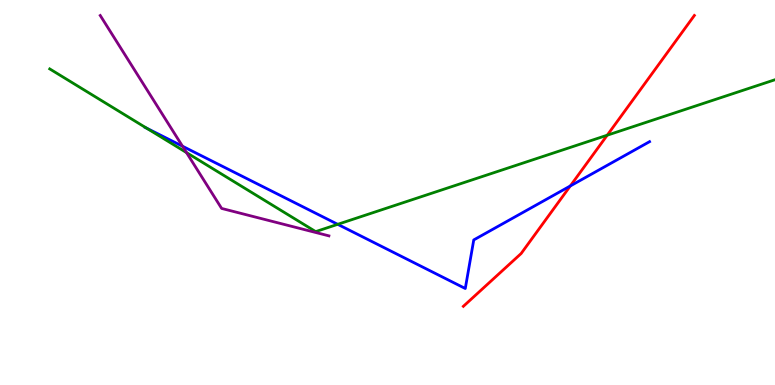[{'lines': ['blue', 'red'], 'intersections': [{'x': 7.36, 'y': 5.17}]}, {'lines': ['green', 'red'], 'intersections': [{'x': 7.84, 'y': 6.49}]}, {'lines': ['purple', 'red'], 'intersections': []}, {'lines': ['blue', 'green'], 'intersections': [{'x': 1.89, 'y': 6.67}, {'x': 4.36, 'y': 4.17}]}, {'lines': ['blue', 'purple'], 'intersections': [{'x': 2.35, 'y': 6.2}]}, {'lines': ['green', 'purple'], 'intersections': [{'x': 2.41, 'y': 6.04}]}]